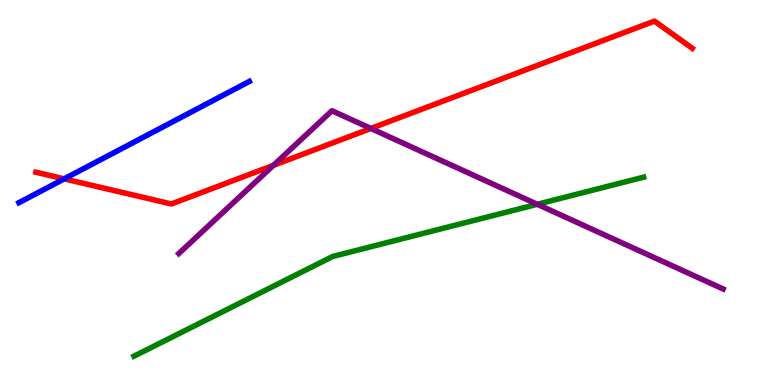[{'lines': ['blue', 'red'], 'intersections': [{'x': 0.828, 'y': 5.35}]}, {'lines': ['green', 'red'], 'intersections': []}, {'lines': ['purple', 'red'], 'intersections': [{'x': 3.53, 'y': 5.71}, {'x': 4.79, 'y': 6.66}]}, {'lines': ['blue', 'green'], 'intersections': []}, {'lines': ['blue', 'purple'], 'intersections': []}, {'lines': ['green', 'purple'], 'intersections': [{'x': 6.93, 'y': 4.69}]}]